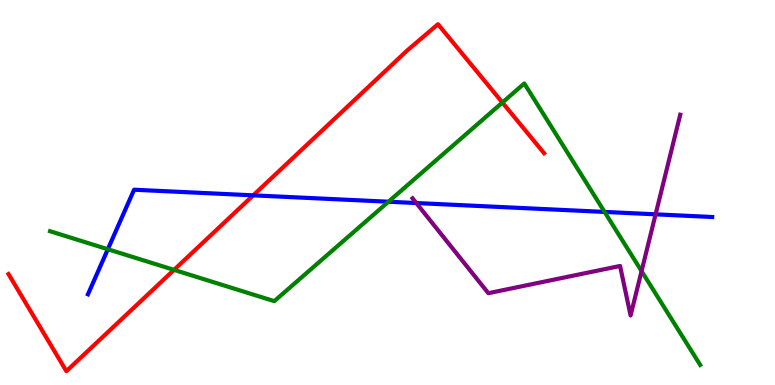[{'lines': ['blue', 'red'], 'intersections': [{'x': 3.27, 'y': 4.93}]}, {'lines': ['green', 'red'], 'intersections': [{'x': 2.25, 'y': 2.99}, {'x': 6.48, 'y': 7.34}]}, {'lines': ['purple', 'red'], 'intersections': []}, {'lines': ['blue', 'green'], 'intersections': [{'x': 1.39, 'y': 3.53}, {'x': 5.01, 'y': 4.76}, {'x': 7.8, 'y': 4.5}]}, {'lines': ['blue', 'purple'], 'intersections': [{'x': 5.37, 'y': 4.73}, {'x': 8.46, 'y': 4.43}]}, {'lines': ['green', 'purple'], 'intersections': [{'x': 8.28, 'y': 2.96}]}]